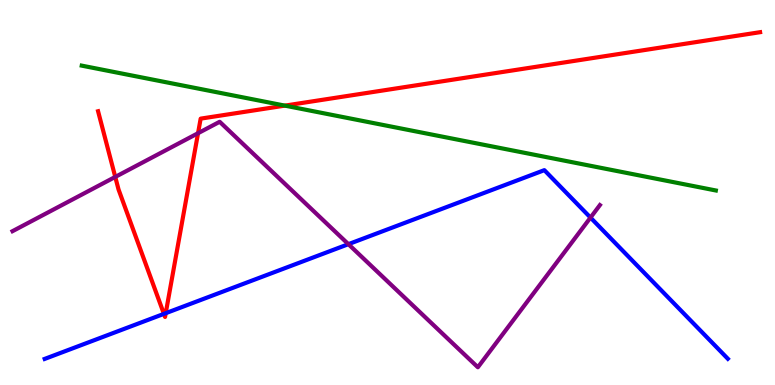[{'lines': ['blue', 'red'], 'intersections': [{'x': 2.12, 'y': 1.85}, {'x': 2.14, 'y': 1.87}]}, {'lines': ['green', 'red'], 'intersections': [{'x': 3.68, 'y': 7.26}]}, {'lines': ['purple', 'red'], 'intersections': [{'x': 1.49, 'y': 5.4}, {'x': 2.56, 'y': 6.54}]}, {'lines': ['blue', 'green'], 'intersections': []}, {'lines': ['blue', 'purple'], 'intersections': [{'x': 4.5, 'y': 3.66}, {'x': 7.62, 'y': 4.35}]}, {'lines': ['green', 'purple'], 'intersections': []}]